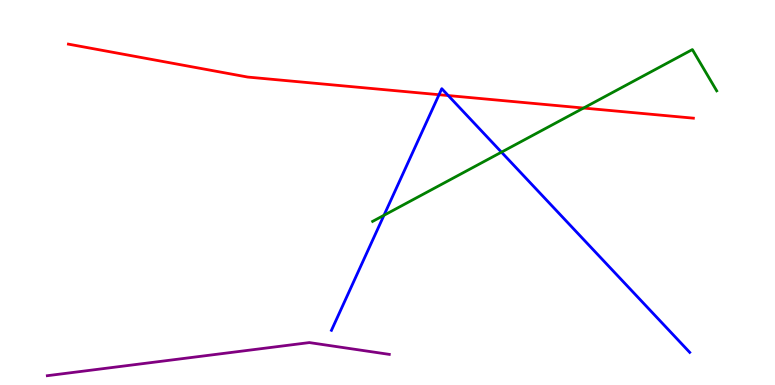[{'lines': ['blue', 'red'], 'intersections': [{'x': 5.66, 'y': 7.54}, {'x': 5.78, 'y': 7.52}]}, {'lines': ['green', 'red'], 'intersections': [{'x': 7.53, 'y': 7.19}]}, {'lines': ['purple', 'red'], 'intersections': []}, {'lines': ['blue', 'green'], 'intersections': [{'x': 4.95, 'y': 4.41}, {'x': 6.47, 'y': 6.05}]}, {'lines': ['blue', 'purple'], 'intersections': []}, {'lines': ['green', 'purple'], 'intersections': []}]